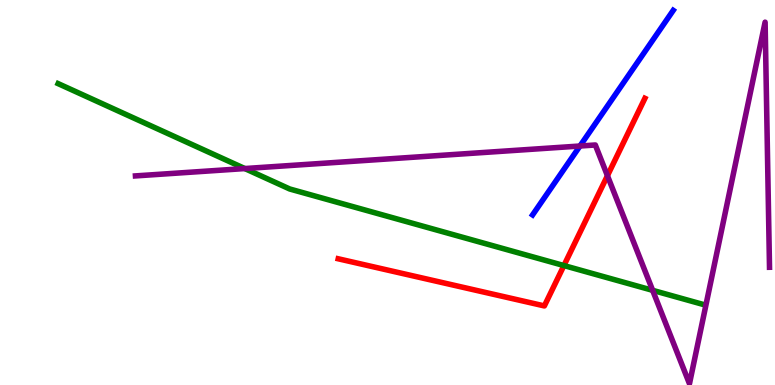[{'lines': ['blue', 'red'], 'intersections': []}, {'lines': ['green', 'red'], 'intersections': [{'x': 7.28, 'y': 3.1}]}, {'lines': ['purple', 'red'], 'intersections': [{'x': 7.84, 'y': 5.44}]}, {'lines': ['blue', 'green'], 'intersections': []}, {'lines': ['blue', 'purple'], 'intersections': [{'x': 7.48, 'y': 6.21}]}, {'lines': ['green', 'purple'], 'intersections': [{'x': 3.16, 'y': 5.62}, {'x': 8.42, 'y': 2.46}]}]